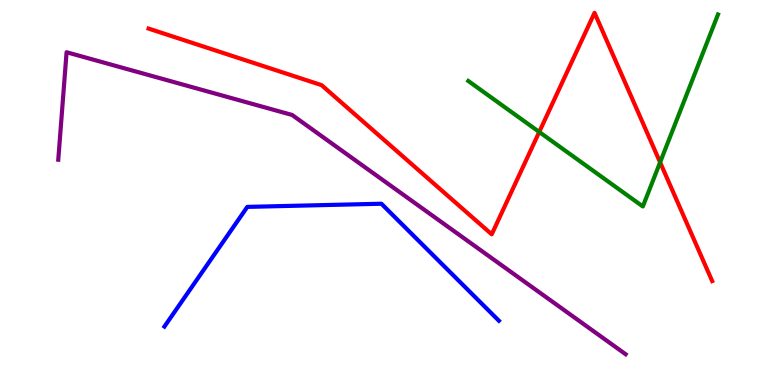[{'lines': ['blue', 'red'], 'intersections': []}, {'lines': ['green', 'red'], 'intersections': [{'x': 6.96, 'y': 6.57}, {'x': 8.52, 'y': 5.78}]}, {'lines': ['purple', 'red'], 'intersections': []}, {'lines': ['blue', 'green'], 'intersections': []}, {'lines': ['blue', 'purple'], 'intersections': []}, {'lines': ['green', 'purple'], 'intersections': []}]